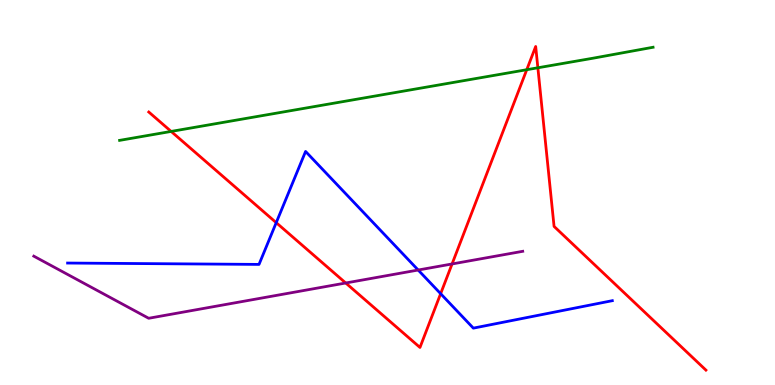[{'lines': ['blue', 'red'], 'intersections': [{'x': 3.56, 'y': 4.22}, {'x': 5.69, 'y': 2.37}]}, {'lines': ['green', 'red'], 'intersections': [{'x': 2.21, 'y': 6.59}, {'x': 6.8, 'y': 8.19}, {'x': 6.94, 'y': 8.24}]}, {'lines': ['purple', 'red'], 'intersections': [{'x': 4.46, 'y': 2.65}, {'x': 5.83, 'y': 3.14}]}, {'lines': ['blue', 'green'], 'intersections': []}, {'lines': ['blue', 'purple'], 'intersections': [{'x': 5.4, 'y': 2.99}]}, {'lines': ['green', 'purple'], 'intersections': []}]